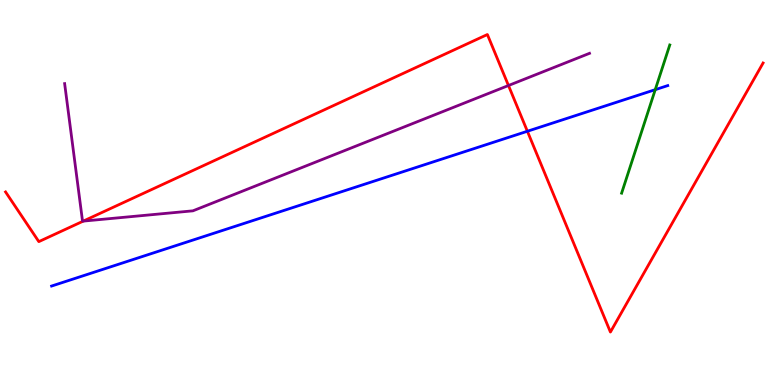[{'lines': ['blue', 'red'], 'intersections': [{'x': 6.8, 'y': 6.59}]}, {'lines': ['green', 'red'], 'intersections': []}, {'lines': ['purple', 'red'], 'intersections': [{'x': 1.07, 'y': 4.26}, {'x': 6.56, 'y': 7.78}]}, {'lines': ['blue', 'green'], 'intersections': [{'x': 8.45, 'y': 7.67}]}, {'lines': ['blue', 'purple'], 'intersections': []}, {'lines': ['green', 'purple'], 'intersections': []}]